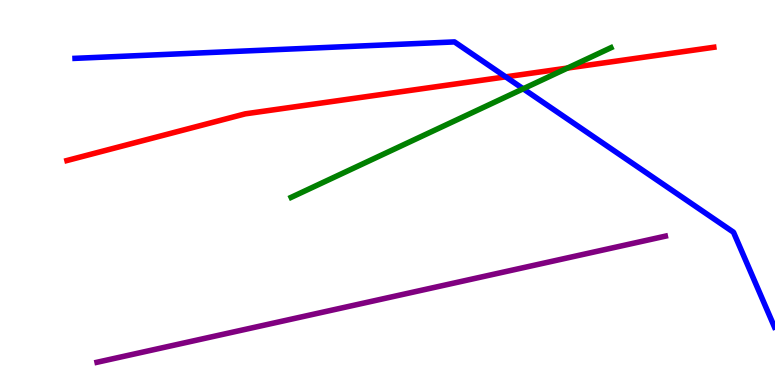[{'lines': ['blue', 'red'], 'intersections': [{'x': 6.53, 'y': 8.0}]}, {'lines': ['green', 'red'], 'intersections': [{'x': 7.32, 'y': 8.23}]}, {'lines': ['purple', 'red'], 'intersections': []}, {'lines': ['blue', 'green'], 'intersections': [{'x': 6.75, 'y': 7.69}]}, {'lines': ['blue', 'purple'], 'intersections': []}, {'lines': ['green', 'purple'], 'intersections': []}]